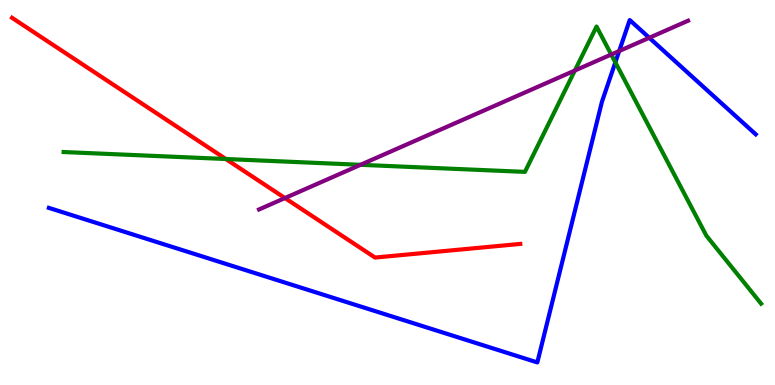[{'lines': ['blue', 'red'], 'intersections': []}, {'lines': ['green', 'red'], 'intersections': [{'x': 2.91, 'y': 5.87}]}, {'lines': ['purple', 'red'], 'intersections': [{'x': 3.68, 'y': 4.86}]}, {'lines': ['blue', 'green'], 'intersections': [{'x': 7.94, 'y': 8.38}]}, {'lines': ['blue', 'purple'], 'intersections': [{'x': 7.99, 'y': 8.67}, {'x': 8.38, 'y': 9.02}]}, {'lines': ['green', 'purple'], 'intersections': [{'x': 4.65, 'y': 5.72}, {'x': 7.42, 'y': 8.17}, {'x': 7.89, 'y': 8.58}]}]